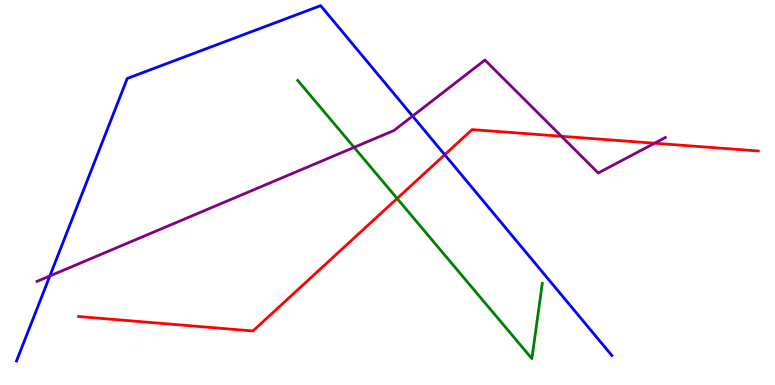[{'lines': ['blue', 'red'], 'intersections': [{'x': 5.74, 'y': 5.98}]}, {'lines': ['green', 'red'], 'intersections': [{'x': 5.12, 'y': 4.84}]}, {'lines': ['purple', 'red'], 'intersections': [{'x': 7.24, 'y': 6.46}, {'x': 8.45, 'y': 6.28}]}, {'lines': ['blue', 'green'], 'intersections': []}, {'lines': ['blue', 'purple'], 'intersections': [{'x': 0.643, 'y': 2.83}, {'x': 5.32, 'y': 6.98}]}, {'lines': ['green', 'purple'], 'intersections': [{'x': 4.57, 'y': 6.17}]}]